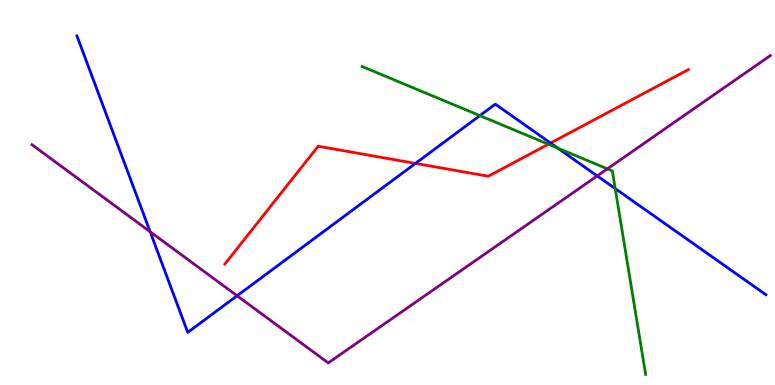[{'lines': ['blue', 'red'], 'intersections': [{'x': 5.36, 'y': 5.76}, {'x': 7.1, 'y': 6.28}]}, {'lines': ['green', 'red'], 'intersections': [{'x': 7.08, 'y': 6.25}]}, {'lines': ['purple', 'red'], 'intersections': []}, {'lines': ['blue', 'green'], 'intersections': [{'x': 6.19, 'y': 7.0}, {'x': 7.2, 'y': 6.15}, {'x': 7.94, 'y': 5.1}]}, {'lines': ['blue', 'purple'], 'intersections': [{'x': 1.94, 'y': 3.98}, {'x': 3.06, 'y': 2.32}, {'x': 7.71, 'y': 5.43}]}, {'lines': ['green', 'purple'], 'intersections': [{'x': 7.84, 'y': 5.61}]}]